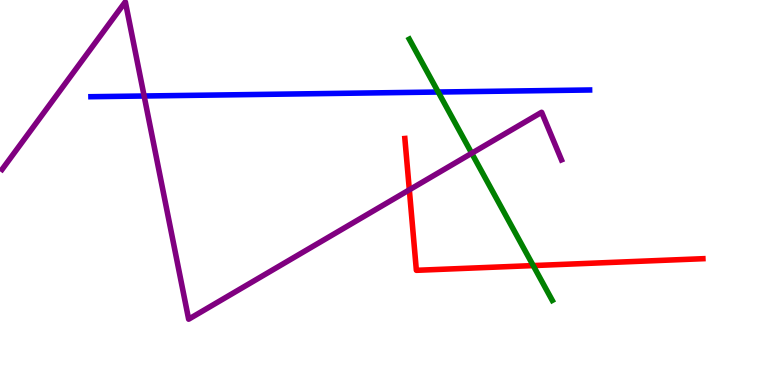[{'lines': ['blue', 'red'], 'intersections': []}, {'lines': ['green', 'red'], 'intersections': [{'x': 6.88, 'y': 3.1}]}, {'lines': ['purple', 'red'], 'intersections': [{'x': 5.28, 'y': 5.07}]}, {'lines': ['blue', 'green'], 'intersections': [{'x': 5.65, 'y': 7.61}]}, {'lines': ['blue', 'purple'], 'intersections': [{'x': 1.86, 'y': 7.51}]}, {'lines': ['green', 'purple'], 'intersections': [{'x': 6.09, 'y': 6.02}]}]